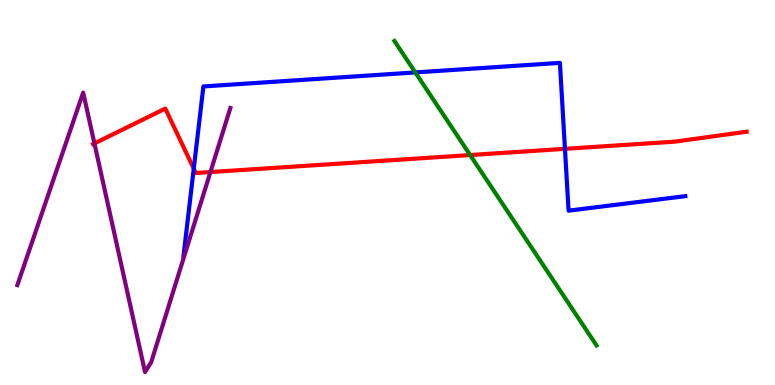[{'lines': ['blue', 'red'], 'intersections': [{'x': 2.5, 'y': 5.62}, {'x': 7.29, 'y': 6.13}]}, {'lines': ['green', 'red'], 'intersections': [{'x': 6.07, 'y': 5.97}]}, {'lines': ['purple', 'red'], 'intersections': [{'x': 1.22, 'y': 6.27}, {'x': 2.72, 'y': 5.53}]}, {'lines': ['blue', 'green'], 'intersections': [{'x': 5.36, 'y': 8.12}]}, {'lines': ['blue', 'purple'], 'intersections': []}, {'lines': ['green', 'purple'], 'intersections': []}]